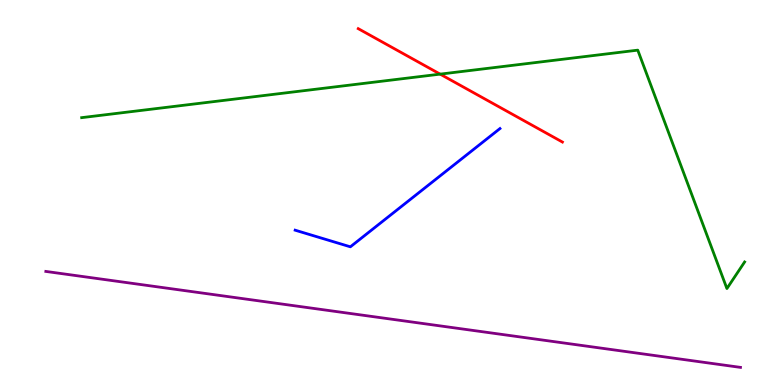[{'lines': ['blue', 'red'], 'intersections': []}, {'lines': ['green', 'red'], 'intersections': [{'x': 5.68, 'y': 8.07}]}, {'lines': ['purple', 'red'], 'intersections': []}, {'lines': ['blue', 'green'], 'intersections': []}, {'lines': ['blue', 'purple'], 'intersections': []}, {'lines': ['green', 'purple'], 'intersections': []}]